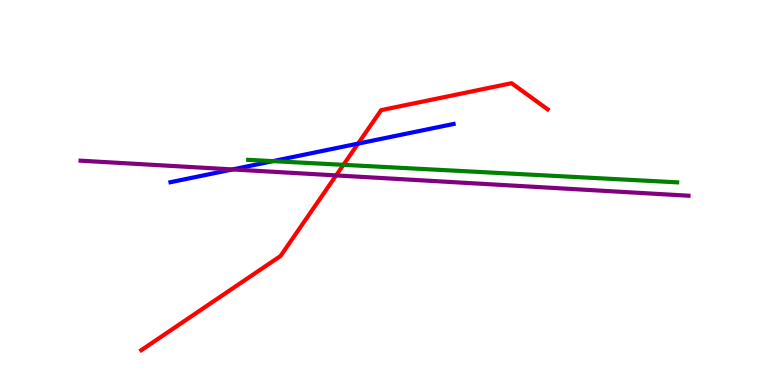[{'lines': ['blue', 'red'], 'intersections': [{'x': 4.62, 'y': 6.27}]}, {'lines': ['green', 'red'], 'intersections': [{'x': 4.43, 'y': 5.72}]}, {'lines': ['purple', 'red'], 'intersections': [{'x': 4.34, 'y': 5.44}]}, {'lines': ['blue', 'green'], 'intersections': [{'x': 3.52, 'y': 5.81}]}, {'lines': ['blue', 'purple'], 'intersections': [{'x': 3.0, 'y': 5.6}]}, {'lines': ['green', 'purple'], 'intersections': []}]